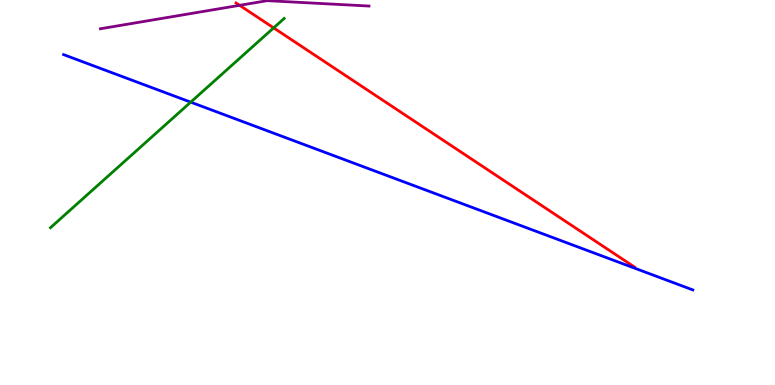[{'lines': ['blue', 'red'], 'intersections': []}, {'lines': ['green', 'red'], 'intersections': [{'x': 3.53, 'y': 9.28}]}, {'lines': ['purple', 'red'], 'intersections': [{'x': 3.09, 'y': 9.86}]}, {'lines': ['blue', 'green'], 'intersections': [{'x': 2.46, 'y': 7.35}]}, {'lines': ['blue', 'purple'], 'intersections': []}, {'lines': ['green', 'purple'], 'intersections': []}]